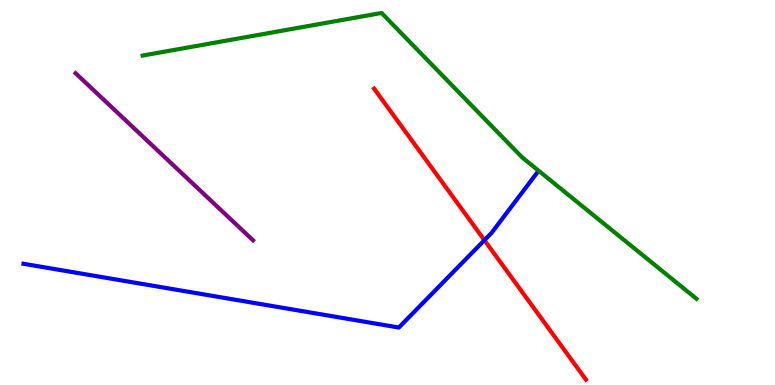[{'lines': ['blue', 'red'], 'intersections': [{'x': 6.25, 'y': 3.76}]}, {'lines': ['green', 'red'], 'intersections': []}, {'lines': ['purple', 'red'], 'intersections': []}, {'lines': ['blue', 'green'], 'intersections': []}, {'lines': ['blue', 'purple'], 'intersections': []}, {'lines': ['green', 'purple'], 'intersections': []}]